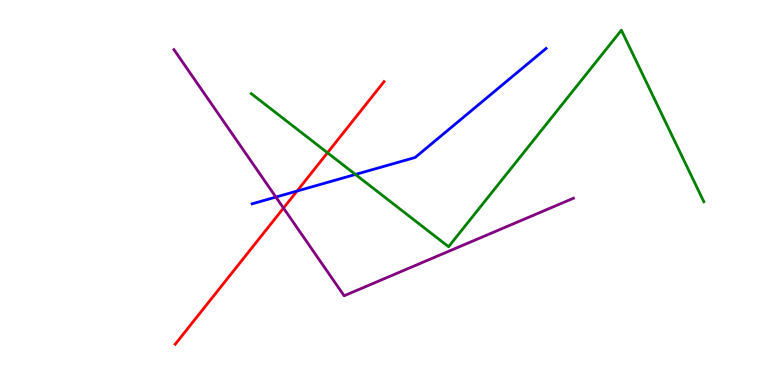[{'lines': ['blue', 'red'], 'intersections': [{'x': 3.83, 'y': 5.04}]}, {'lines': ['green', 'red'], 'intersections': [{'x': 4.23, 'y': 6.03}]}, {'lines': ['purple', 'red'], 'intersections': [{'x': 3.66, 'y': 4.6}]}, {'lines': ['blue', 'green'], 'intersections': [{'x': 4.59, 'y': 5.47}]}, {'lines': ['blue', 'purple'], 'intersections': [{'x': 3.56, 'y': 4.88}]}, {'lines': ['green', 'purple'], 'intersections': []}]